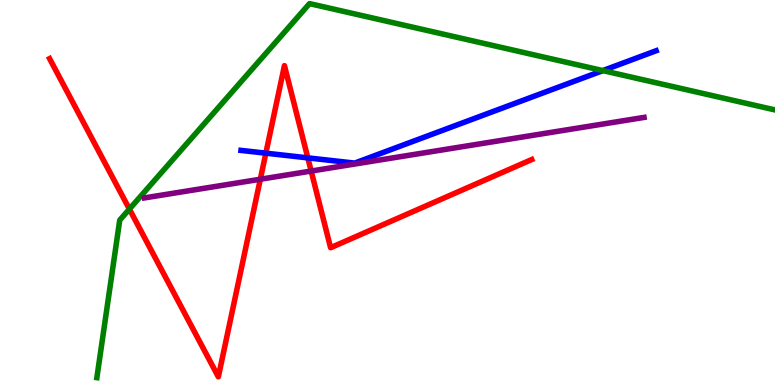[{'lines': ['blue', 'red'], 'intersections': [{'x': 3.43, 'y': 6.02}, {'x': 3.97, 'y': 5.9}]}, {'lines': ['green', 'red'], 'intersections': [{'x': 1.67, 'y': 4.57}]}, {'lines': ['purple', 'red'], 'intersections': [{'x': 3.36, 'y': 5.34}, {'x': 4.01, 'y': 5.56}]}, {'lines': ['blue', 'green'], 'intersections': [{'x': 7.78, 'y': 8.17}]}, {'lines': ['blue', 'purple'], 'intersections': []}, {'lines': ['green', 'purple'], 'intersections': []}]